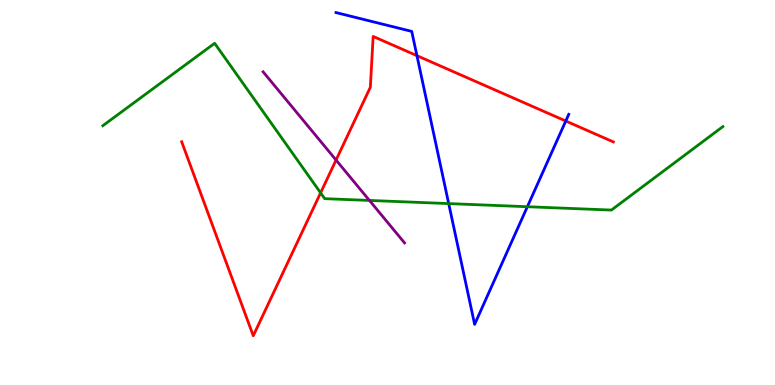[{'lines': ['blue', 'red'], 'intersections': [{'x': 5.38, 'y': 8.55}, {'x': 7.3, 'y': 6.86}]}, {'lines': ['green', 'red'], 'intersections': [{'x': 4.14, 'y': 4.99}]}, {'lines': ['purple', 'red'], 'intersections': [{'x': 4.34, 'y': 5.84}]}, {'lines': ['blue', 'green'], 'intersections': [{'x': 5.79, 'y': 4.71}, {'x': 6.8, 'y': 4.63}]}, {'lines': ['blue', 'purple'], 'intersections': []}, {'lines': ['green', 'purple'], 'intersections': [{'x': 4.77, 'y': 4.79}]}]